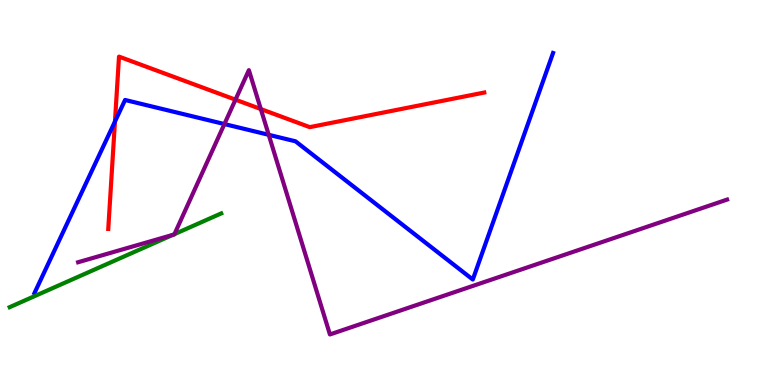[{'lines': ['blue', 'red'], 'intersections': [{'x': 1.48, 'y': 6.84}]}, {'lines': ['green', 'red'], 'intersections': []}, {'lines': ['purple', 'red'], 'intersections': [{'x': 3.04, 'y': 7.41}, {'x': 3.37, 'y': 7.17}]}, {'lines': ['blue', 'green'], 'intersections': []}, {'lines': ['blue', 'purple'], 'intersections': [{'x': 2.9, 'y': 6.78}, {'x': 3.47, 'y': 6.5}]}, {'lines': ['green', 'purple'], 'intersections': [{'x': 2.23, 'y': 3.9}, {'x': 2.25, 'y': 3.92}]}]